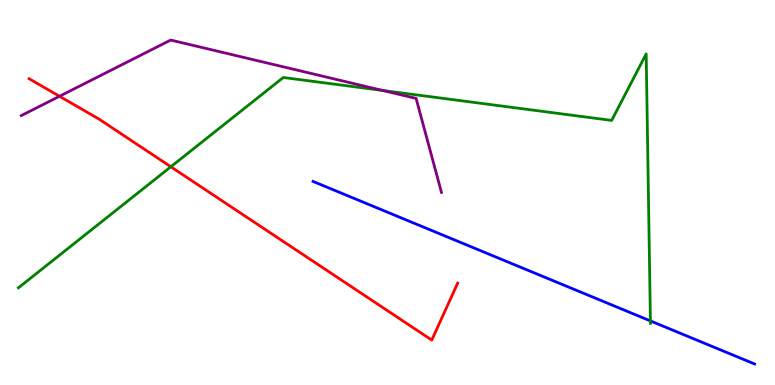[{'lines': ['blue', 'red'], 'intersections': []}, {'lines': ['green', 'red'], 'intersections': [{'x': 2.2, 'y': 5.67}]}, {'lines': ['purple', 'red'], 'intersections': [{'x': 0.768, 'y': 7.5}]}, {'lines': ['blue', 'green'], 'intersections': [{'x': 8.39, 'y': 1.66}]}, {'lines': ['blue', 'purple'], 'intersections': []}, {'lines': ['green', 'purple'], 'intersections': [{'x': 4.94, 'y': 7.65}]}]